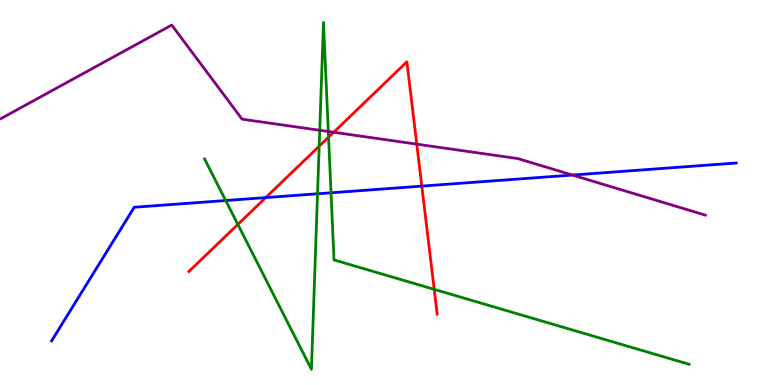[{'lines': ['blue', 'red'], 'intersections': [{'x': 3.43, 'y': 4.87}, {'x': 5.44, 'y': 5.17}]}, {'lines': ['green', 'red'], 'intersections': [{'x': 3.07, 'y': 4.17}, {'x': 4.12, 'y': 6.2}, {'x': 4.24, 'y': 6.44}, {'x': 5.6, 'y': 2.48}]}, {'lines': ['purple', 'red'], 'intersections': [{'x': 4.31, 'y': 6.56}, {'x': 5.38, 'y': 6.26}]}, {'lines': ['blue', 'green'], 'intersections': [{'x': 2.91, 'y': 4.79}, {'x': 4.1, 'y': 4.97}, {'x': 4.27, 'y': 4.99}]}, {'lines': ['blue', 'purple'], 'intersections': [{'x': 7.39, 'y': 5.45}]}, {'lines': ['green', 'purple'], 'intersections': [{'x': 4.13, 'y': 6.62}, {'x': 4.24, 'y': 6.58}]}]